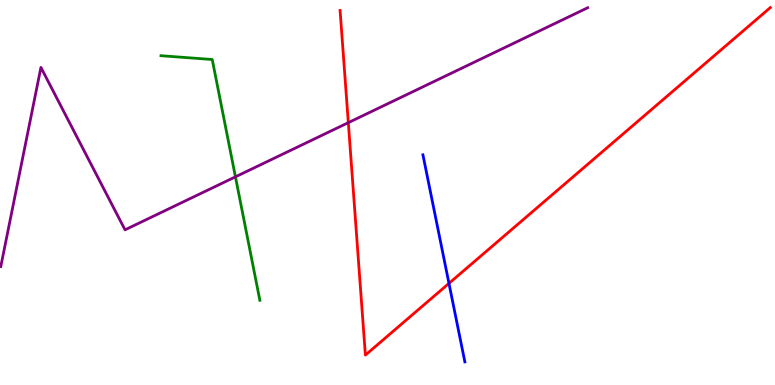[{'lines': ['blue', 'red'], 'intersections': [{'x': 5.79, 'y': 2.64}]}, {'lines': ['green', 'red'], 'intersections': []}, {'lines': ['purple', 'red'], 'intersections': [{'x': 4.49, 'y': 6.81}]}, {'lines': ['blue', 'green'], 'intersections': []}, {'lines': ['blue', 'purple'], 'intersections': []}, {'lines': ['green', 'purple'], 'intersections': [{'x': 3.04, 'y': 5.41}]}]